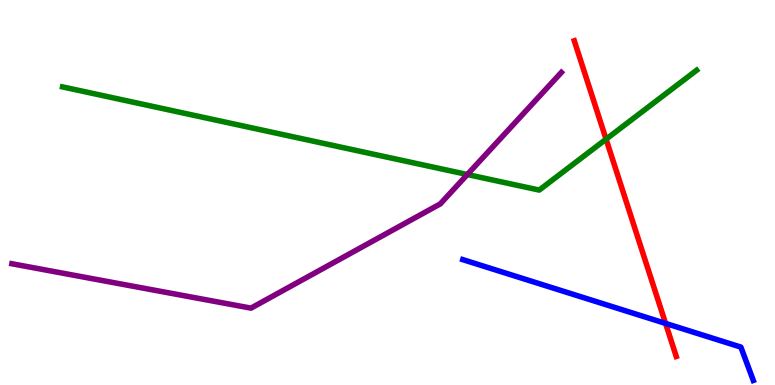[{'lines': ['blue', 'red'], 'intersections': [{'x': 8.59, 'y': 1.6}]}, {'lines': ['green', 'red'], 'intersections': [{'x': 7.82, 'y': 6.38}]}, {'lines': ['purple', 'red'], 'intersections': []}, {'lines': ['blue', 'green'], 'intersections': []}, {'lines': ['blue', 'purple'], 'intersections': []}, {'lines': ['green', 'purple'], 'intersections': [{'x': 6.03, 'y': 5.47}]}]